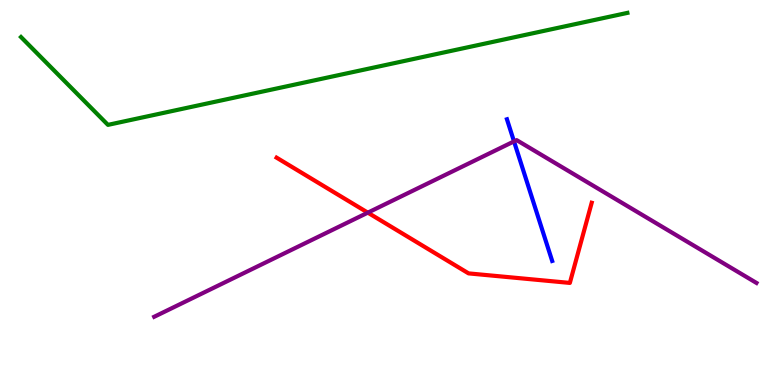[{'lines': ['blue', 'red'], 'intersections': []}, {'lines': ['green', 'red'], 'intersections': []}, {'lines': ['purple', 'red'], 'intersections': [{'x': 4.75, 'y': 4.48}]}, {'lines': ['blue', 'green'], 'intersections': []}, {'lines': ['blue', 'purple'], 'intersections': [{'x': 6.63, 'y': 6.33}]}, {'lines': ['green', 'purple'], 'intersections': []}]